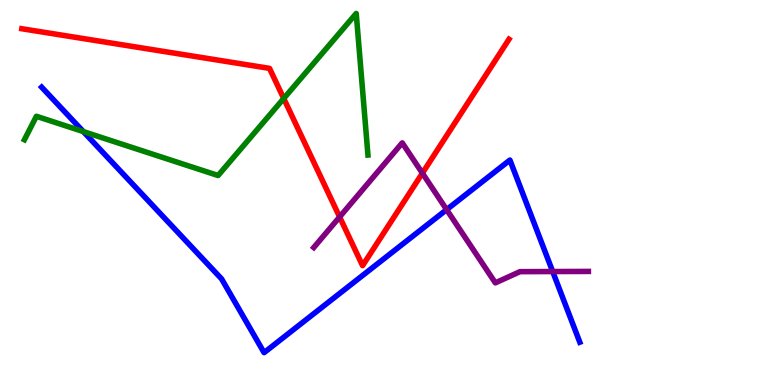[{'lines': ['blue', 'red'], 'intersections': []}, {'lines': ['green', 'red'], 'intersections': [{'x': 3.66, 'y': 7.44}]}, {'lines': ['purple', 'red'], 'intersections': [{'x': 4.38, 'y': 4.36}, {'x': 5.45, 'y': 5.5}]}, {'lines': ['blue', 'green'], 'intersections': [{'x': 1.08, 'y': 6.58}]}, {'lines': ['blue', 'purple'], 'intersections': [{'x': 5.76, 'y': 4.55}, {'x': 7.13, 'y': 2.95}]}, {'lines': ['green', 'purple'], 'intersections': []}]